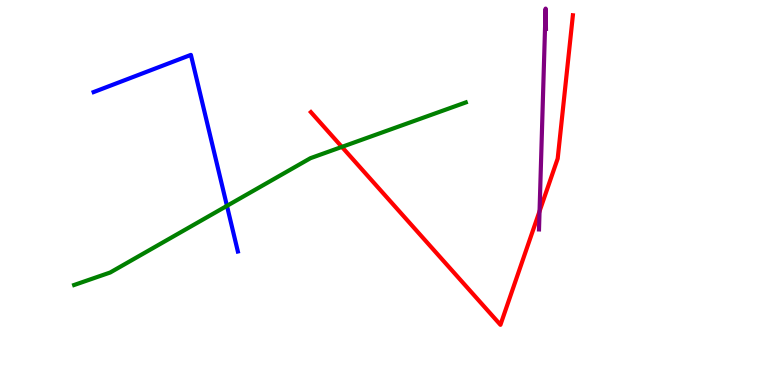[{'lines': ['blue', 'red'], 'intersections': []}, {'lines': ['green', 'red'], 'intersections': [{'x': 4.41, 'y': 6.18}]}, {'lines': ['purple', 'red'], 'intersections': [{'x': 6.96, 'y': 4.51}]}, {'lines': ['blue', 'green'], 'intersections': [{'x': 2.93, 'y': 4.65}]}, {'lines': ['blue', 'purple'], 'intersections': []}, {'lines': ['green', 'purple'], 'intersections': []}]